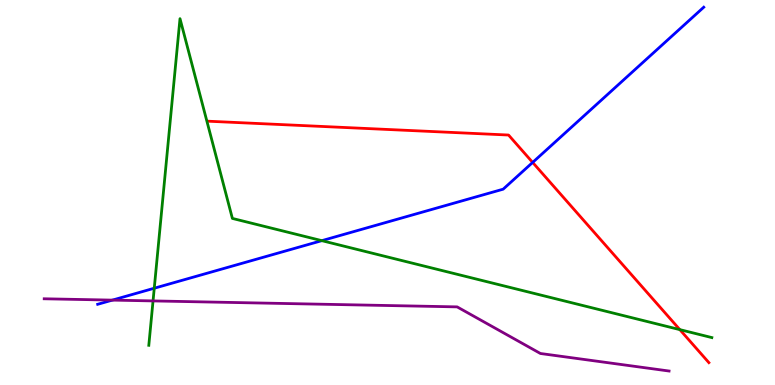[{'lines': ['blue', 'red'], 'intersections': [{'x': 6.87, 'y': 5.78}]}, {'lines': ['green', 'red'], 'intersections': [{'x': 8.77, 'y': 1.44}]}, {'lines': ['purple', 'red'], 'intersections': []}, {'lines': ['blue', 'green'], 'intersections': [{'x': 1.99, 'y': 2.51}, {'x': 4.15, 'y': 3.75}]}, {'lines': ['blue', 'purple'], 'intersections': [{'x': 1.45, 'y': 2.2}]}, {'lines': ['green', 'purple'], 'intersections': [{'x': 1.97, 'y': 2.18}]}]